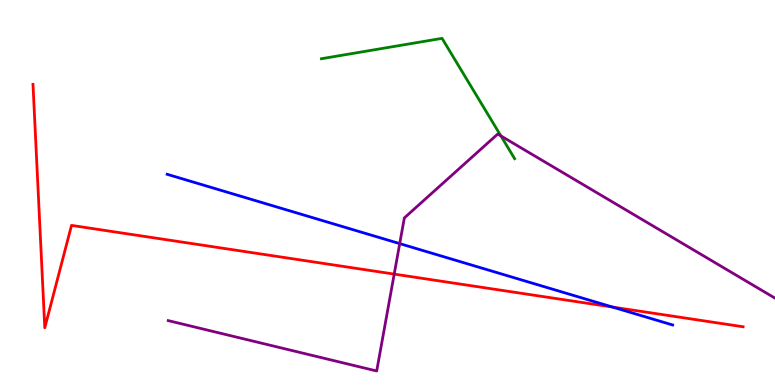[{'lines': ['blue', 'red'], 'intersections': [{'x': 7.9, 'y': 2.02}]}, {'lines': ['green', 'red'], 'intersections': []}, {'lines': ['purple', 'red'], 'intersections': [{'x': 5.09, 'y': 2.88}]}, {'lines': ['blue', 'green'], 'intersections': []}, {'lines': ['blue', 'purple'], 'intersections': [{'x': 5.16, 'y': 3.67}]}, {'lines': ['green', 'purple'], 'intersections': [{'x': 6.46, 'y': 6.47}]}]